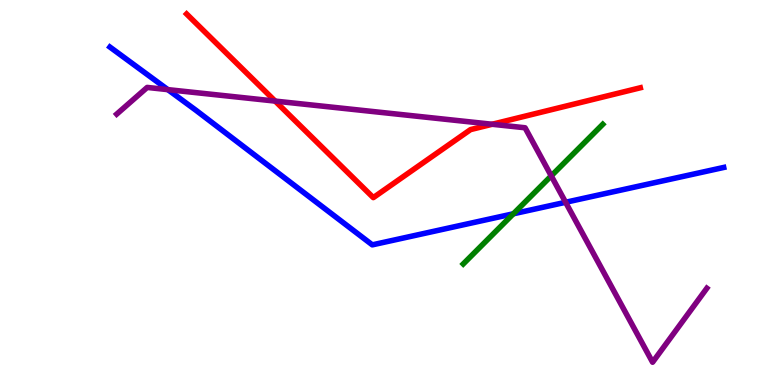[{'lines': ['blue', 'red'], 'intersections': []}, {'lines': ['green', 'red'], 'intersections': []}, {'lines': ['purple', 'red'], 'intersections': [{'x': 3.55, 'y': 7.37}, {'x': 6.35, 'y': 6.77}]}, {'lines': ['blue', 'green'], 'intersections': [{'x': 6.62, 'y': 4.45}]}, {'lines': ['blue', 'purple'], 'intersections': [{'x': 2.17, 'y': 7.67}, {'x': 7.3, 'y': 4.75}]}, {'lines': ['green', 'purple'], 'intersections': [{'x': 7.11, 'y': 5.43}]}]